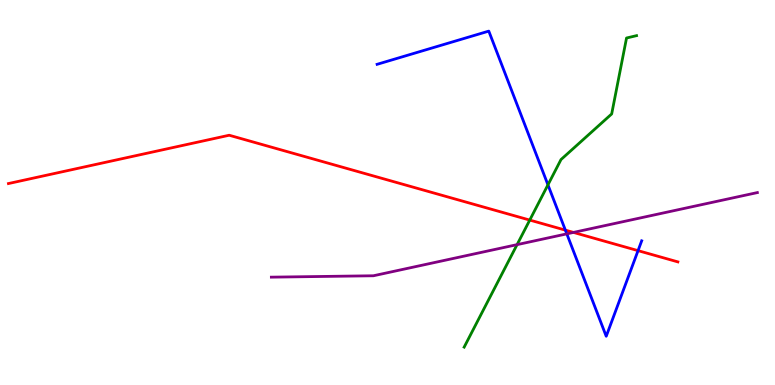[{'lines': ['blue', 'red'], 'intersections': [{'x': 7.3, 'y': 4.02}, {'x': 8.23, 'y': 3.49}]}, {'lines': ['green', 'red'], 'intersections': [{'x': 6.84, 'y': 4.28}]}, {'lines': ['purple', 'red'], 'intersections': [{'x': 7.4, 'y': 3.96}]}, {'lines': ['blue', 'green'], 'intersections': [{'x': 7.07, 'y': 5.2}]}, {'lines': ['blue', 'purple'], 'intersections': [{'x': 7.31, 'y': 3.93}]}, {'lines': ['green', 'purple'], 'intersections': [{'x': 6.67, 'y': 3.65}]}]